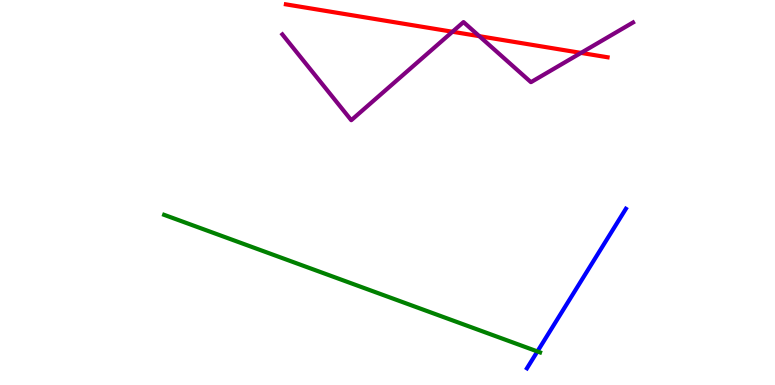[{'lines': ['blue', 'red'], 'intersections': []}, {'lines': ['green', 'red'], 'intersections': []}, {'lines': ['purple', 'red'], 'intersections': [{'x': 5.84, 'y': 9.18}, {'x': 6.18, 'y': 9.06}, {'x': 7.5, 'y': 8.63}]}, {'lines': ['blue', 'green'], 'intersections': [{'x': 6.93, 'y': 0.872}]}, {'lines': ['blue', 'purple'], 'intersections': []}, {'lines': ['green', 'purple'], 'intersections': []}]